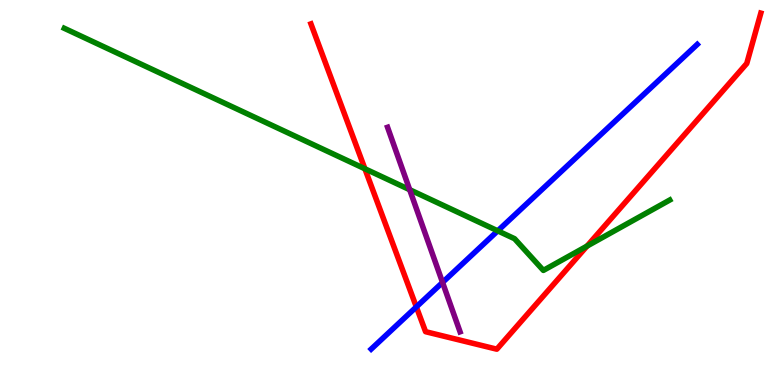[{'lines': ['blue', 'red'], 'intersections': [{'x': 5.37, 'y': 2.03}]}, {'lines': ['green', 'red'], 'intersections': [{'x': 4.71, 'y': 5.62}, {'x': 7.57, 'y': 3.61}]}, {'lines': ['purple', 'red'], 'intersections': []}, {'lines': ['blue', 'green'], 'intersections': [{'x': 6.42, 'y': 4.0}]}, {'lines': ['blue', 'purple'], 'intersections': [{'x': 5.71, 'y': 2.66}]}, {'lines': ['green', 'purple'], 'intersections': [{'x': 5.29, 'y': 5.07}]}]